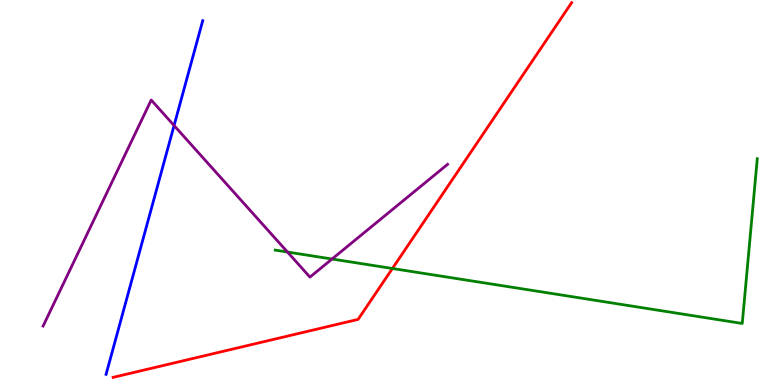[{'lines': ['blue', 'red'], 'intersections': []}, {'lines': ['green', 'red'], 'intersections': [{'x': 5.06, 'y': 3.03}]}, {'lines': ['purple', 'red'], 'intersections': []}, {'lines': ['blue', 'green'], 'intersections': []}, {'lines': ['blue', 'purple'], 'intersections': [{'x': 2.25, 'y': 6.74}]}, {'lines': ['green', 'purple'], 'intersections': [{'x': 3.71, 'y': 3.45}, {'x': 4.28, 'y': 3.27}]}]